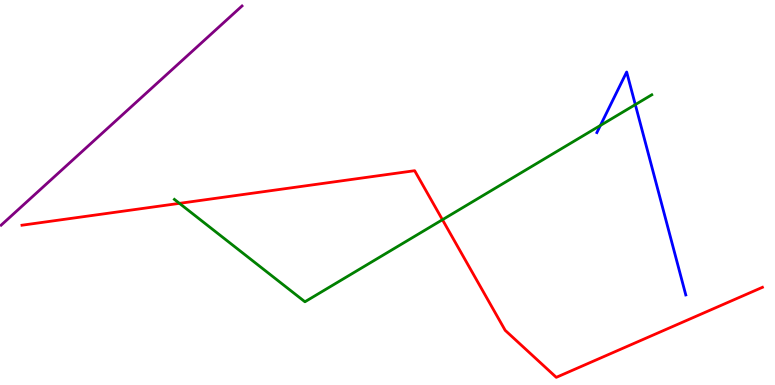[{'lines': ['blue', 'red'], 'intersections': []}, {'lines': ['green', 'red'], 'intersections': [{'x': 2.32, 'y': 4.72}, {'x': 5.71, 'y': 4.29}]}, {'lines': ['purple', 'red'], 'intersections': []}, {'lines': ['blue', 'green'], 'intersections': [{'x': 7.75, 'y': 6.74}, {'x': 8.2, 'y': 7.28}]}, {'lines': ['blue', 'purple'], 'intersections': []}, {'lines': ['green', 'purple'], 'intersections': []}]